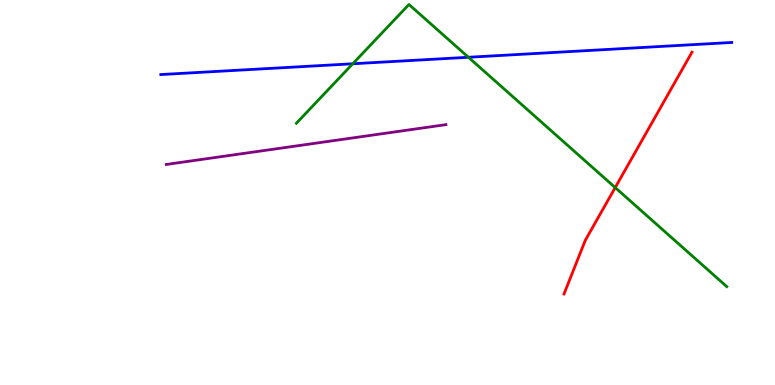[{'lines': ['blue', 'red'], 'intersections': []}, {'lines': ['green', 'red'], 'intersections': [{'x': 7.94, 'y': 5.13}]}, {'lines': ['purple', 'red'], 'intersections': []}, {'lines': ['blue', 'green'], 'intersections': [{'x': 4.55, 'y': 8.34}, {'x': 6.04, 'y': 8.51}]}, {'lines': ['blue', 'purple'], 'intersections': []}, {'lines': ['green', 'purple'], 'intersections': []}]